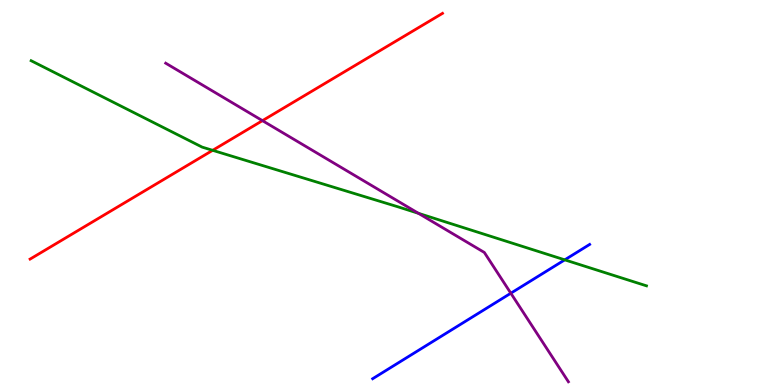[{'lines': ['blue', 'red'], 'intersections': []}, {'lines': ['green', 'red'], 'intersections': [{'x': 2.74, 'y': 6.1}]}, {'lines': ['purple', 'red'], 'intersections': [{'x': 3.39, 'y': 6.87}]}, {'lines': ['blue', 'green'], 'intersections': [{'x': 7.29, 'y': 3.25}]}, {'lines': ['blue', 'purple'], 'intersections': [{'x': 6.59, 'y': 2.38}]}, {'lines': ['green', 'purple'], 'intersections': [{'x': 5.4, 'y': 4.46}]}]